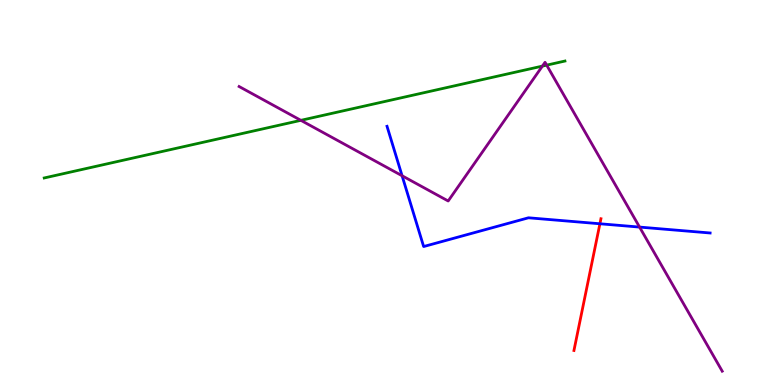[{'lines': ['blue', 'red'], 'intersections': [{'x': 7.74, 'y': 4.19}]}, {'lines': ['green', 'red'], 'intersections': []}, {'lines': ['purple', 'red'], 'intersections': []}, {'lines': ['blue', 'green'], 'intersections': []}, {'lines': ['blue', 'purple'], 'intersections': [{'x': 5.19, 'y': 5.43}, {'x': 8.25, 'y': 4.1}]}, {'lines': ['green', 'purple'], 'intersections': [{'x': 3.88, 'y': 6.87}, {'x': 7.0, 'y': 8.28}, {'x': 7.05, 'y': 8.31}]}]